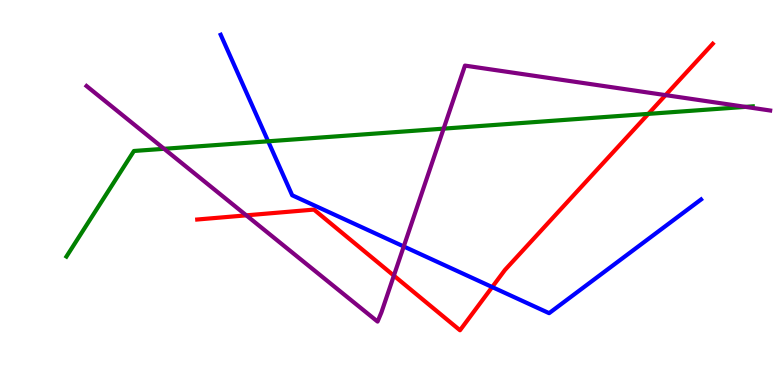[{'lines': ['blue', 'red'], 'intersections': [{'x': 6.35, 'y': 2.54}]}, {'lines': ['green', 'red'], 'intersections': [{'x': 8.37, 'y': 7.04}]}, {'lines': ['purple', 'red'], 'intersections': [{'x': 3.18, 'y': 4.41}, {'x': 5.08, 'y': 2.84}, {'x': 8.59, 'y': 7.53}]}, {'lines': ['blue', 'green'], 'intersections': [{'x': 3.46, 'y': 6.33}]}, {'lines': ['blue', 'purple'], 'intersections': [{'x': 5.21, 'y': 3.6}]}, {'lines': ['green', 'purple'], 'intersections': [{'x': 2.12, 'y': 6.14}, {'x': 5.72, 'y': 6.66}, {'x': 9.62, 'y': 7.22}]}]